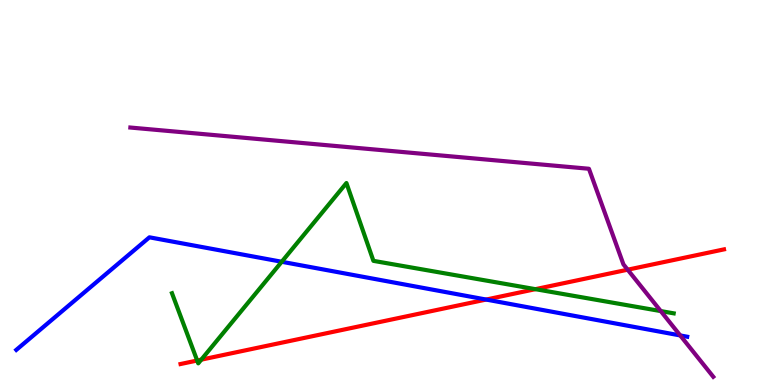[{'lines': ['blue', 'red'], 'intersections': [{'x': 6.27, 'y': 2.22}]}, {'lines': ['green', 'red'], 'intersections': [{'x': 2.54, 'y': 0.636}, {'x': 2.6, 'y': 0.658}, {'x': 6.91, 'y': 2.49}]}, {'lines': ['purple', 'red'], 'intersections': [{'x': 8.1, 'y': 2.99}]}, {'lines': ['blue', 'green'], 'intersections': [{'x': 3.64, 'y': 3.2}]}, {'lines': ['blue', 'purple'], 'intersections': [{'x': 8.78, 'y': 1.29}]}, {'lines': ['green', 'purple'], 'intersections': [{'x': 8.53, 'y': 1.92}]}]